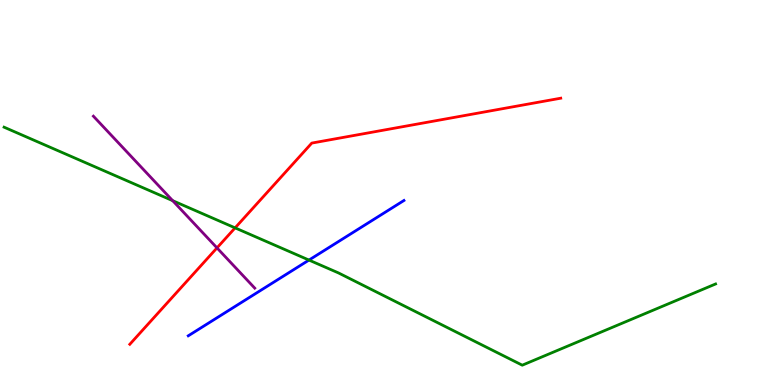[{'lines': ['blue', 'red'], 'intersections': []}, {'lines': ['green', 'red'], 'intersections': [{'x': 3.03, 'y': 4.08}]}, {'lines': ['purple', 'red'], 'intersections': [{'x': 2.8, 'y': 3.56}]}, {'lines': ['blue', 'green'], 'intersections': [{'x': 3.99, 'y': 3.24}]}, {'lines': ['blue', 'purple'], 'intersections': []}, {'lines': ['green', 'purple'], 'intersections': [{'x': 2.23, 'y': 4.79}]}]